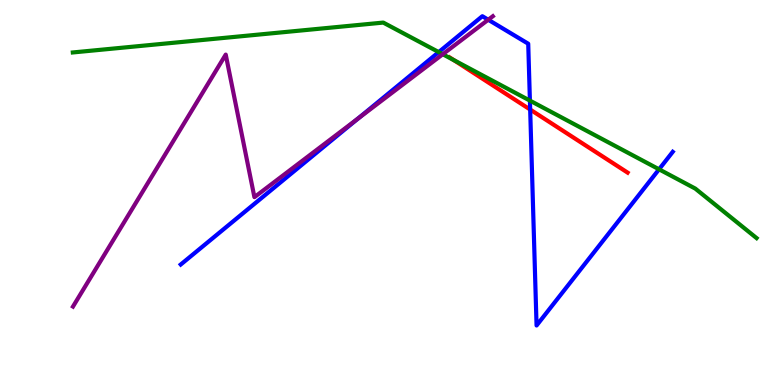[{'lines': ['blue', 'red'], 'intersections': [{'x': 6.84, 'y': 7.15}]}, {'lines': ['green', 'red'], 'intersections': [{'x': 5.86, 'y': 8.44}]}, {'lines': ['purple', 'red'], 'intersections': []}, {'lines': ['blue', 'green'], 'intersections': [{'x': 5.66, 'y': 8.65}, {'x': 6.84, 'y': 7.39}, {'x': 8.5, 'y': 5.6}]}, {'lines': ['blue', 'purple'], 'intersections': [{'x': 4.62, 'y': 6.92}, {'x': 6.3, 'y': 9.49}]}, {'lines': ['green', 'purple'], 'intersections': [{'x': 5.71, 'y': 8.59}]}]